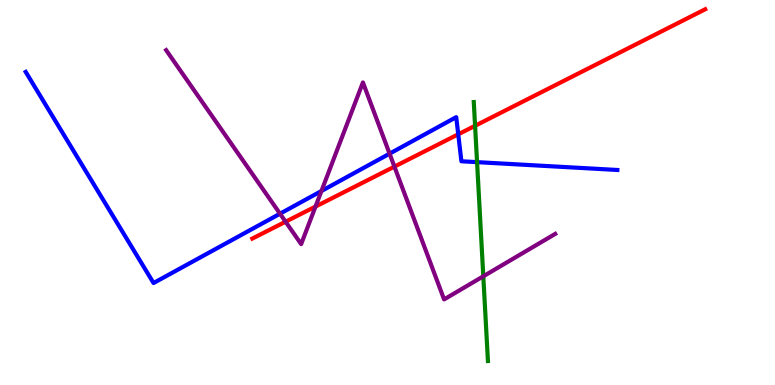[{'lines': ['blue', 'red'], 'intersections': [{'x': 5.91, 'y': 6.51}]}, {'lines': ['green', 'red'], 'intersections': [{'x': 6.13, 'y': 6.73}]}, {'lines': ['purple', 'red'], 'intersections': [{'x': 3.68, 'y': 4.24}, {'x': 4.07, 'y': 4.63}, {'x': 5.09, 'y': 5.67}]}, {'lines': ['blue', 'green'], 'intersections': [{'x': 6.16, 'y': 5.79}]}, {'lines': ['blue', 'purple'], 'intersections': [{'x': 3.61, 'y': 4.45}, {'x': 4.15, 'y': 5.04}, {'x': 5.03, 'y': 6.01}]}, {'lines': ['green', 'purple'], 'intersections': [{'x': 6.24, 'y': 2.82}]}]